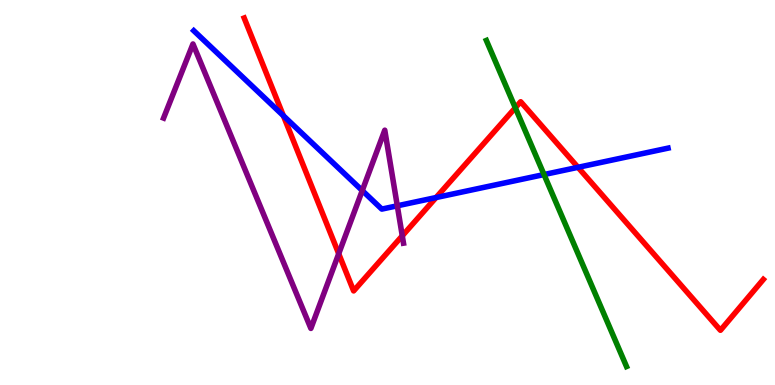[{'lines': ['blue', 'red'], 'intersections': [{'x': 3.66, 'y': 6.99}, {'x': 5.63, 'y': 4.87}, {'x': 7.46, 'y': 5.65}]}, {'lines': ['green', 'red'], 'intersections': [{'x': 6.65, 'y': 7.2}]}, {'lines': ['purple', 'red'], 'intersections': [{'x': 4.37, 'y': 3.41}, {'x': 5.19, 'y': 3.87}]}, {'lines': ['blue', 'green'], 'intersections': [{'x': 7.02, 'y': 5.47}]}, {'lines': ['blue', 'purple'], 'intersections': [{'x': 4.67, 'y': 5.05}, {'x': 5.13, 'y': 4.65}]}, {'lines': ['green', 'purple'], 'intersections': []}]